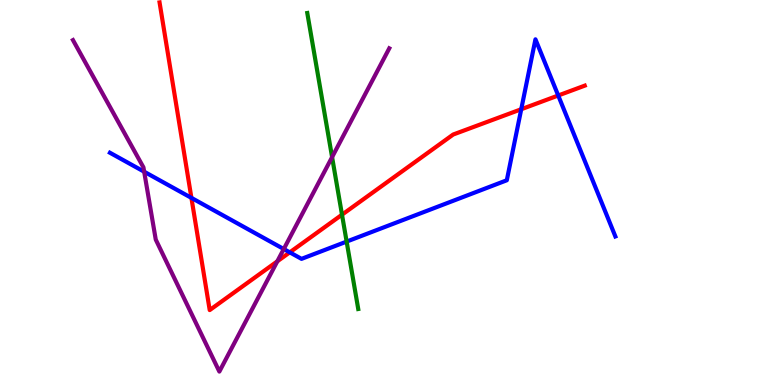[{'lines': ['blue', 'red'], 'intersections': [{'x': 2.47, 'y': 4.86}, {'x': 3.74, 'y': 3.45}, {'x': 6.73, 'y': 7.16}, {'x': 7.2, 'y': 7.52}]}, {'lines': ['green', 'red'], 'intersections': [{'x': 4.41, 'y': 4.42}]}, {'lines': ['purple', 'red'], 'intersections': [{'x': 3.58, 'y': 3.21}]}, {'lines': ['blue', 'green'], 'intersections': [{'x': 4.47, 'y': 3.72}]}, {'lines': ['blue', 'purple'], 'intersections': [{'x': 1.86, 'y': 5.54}, {'x': 3.66, 'y': 3.53}]}, {'lines': ['green', 'purple'], 'intersections': [{'x': 4.29, 'y': 5.92}]}]